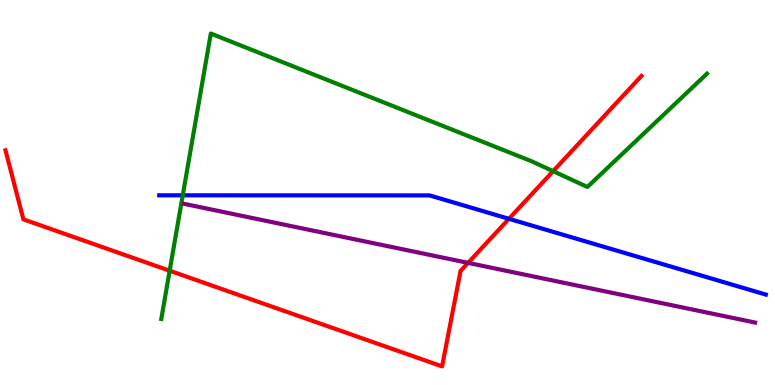[{'lines': ['blue', 'red'], 'intersections': [{'x': 6.57, 'y': 4.32}]}, {'lines': ['green', 'red'], 'intersections': [{'x': 2.19, 'y': 2.97}, {'x': 7.14, 'y': 5.55}]}, {'lines': ['purple', 'red'], 'intersections': [{'x': 6.04, 'y': 3.17}]}, {'lines': ['blue', 'green'], 'intersections': [{'x': 2.36, 'y': 4.93}]}, {'lines': ['blue', 'purple'], 'intersections': []}, {'lines': ['green', 'purple'], 'intersections': []}]